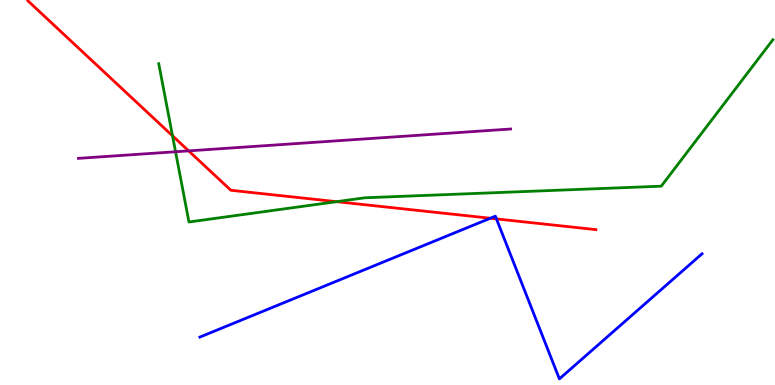[{'lines': ['blue', 'red'], 'intersections': [{'x': 6.33, 'y': 4.33}, {'x': 6.41, 'y': 4.31}]}, {'lines': ['green', 'red'], 'intersections': [{'x': 2.23, 'y': 6.47}, {'x': 4.34, 'y': 4.76}]}, {'lines': ['purple', 'red'], 'intersections': [{'x': 2.43, 'y': 6.08}]}, {'lines': ['blue', 'green'], 'intersections': []}, {'lines': ['blue', 'purple'], 'intersections': []}, {'lines': ['green', 'purple'], 'intersections': [{'x': 2.27, 'y': 6.06}]}]